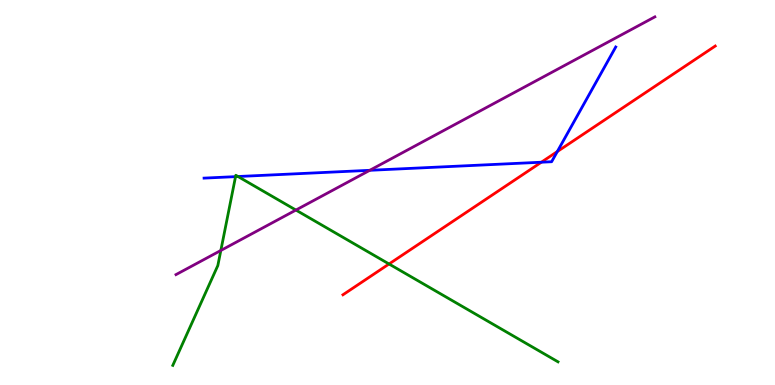[{'lines': ['blue', 'red'], 'intersections': [{'x': 6.99, 'y': 5.79}, {'x': 7.19, 'y': 6.06}]}, {'lines': ['green', 'red'], 'intersections': [{'x': 5.02, 'y': 3.14}]}, {'lines': ['purple', 'red'], 'intersections': []}, {'lines': ['blue', 'green'], 'intersections': [{'x': 3.04, 'y': 5.41}, {'x': 3.07, 'y': 5.42}]}, {'lines': ['blue', 'purple'], 'intersections': [{'x': 4.77, 'y': 5.58}]}, {'lines': ['green', 'purple'], 'intersections': [{'x': 2.85, 'y': 3.49}, {'x': 3.82, 'y': 4.54}]}]